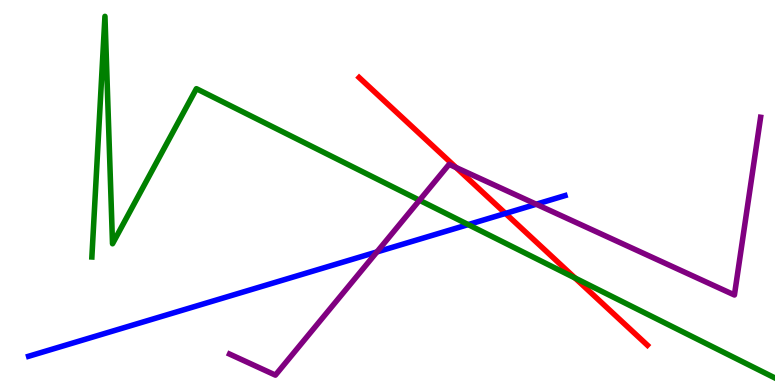[{'lines': ['blue', 'red'], 'intersections': [{'x': 6.52, 'y': 4.46}]}, {'lines': ['green', 'red'], 'intersections': [{'x': 7.42, 'y': 2.78}]}, {'lines': ['purple', 'red'], 'intersections': [{'x': 5.88, 'y': 5.65}]}, {'lines': ['blue', 'green'], 'intersections': [{'x': 6.04, 'y': 4.17}]}, {'lines': ['blue', 'purple'], 'intersections': [{'x': 4.86, 'y': 3.46}, {'x': 6.92, 'y': 4.7}]}, {'lines': ['green', 'purple'], 'intersections': [{'x': 5.41, 'y': 4.8}]}]